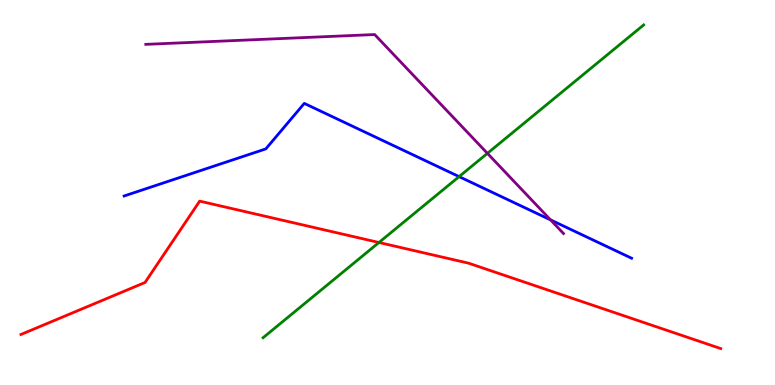[{'lines': ['blue', 'red'], 'intersections': []}, {'lines': ['green', 'red'], 'intersections': [{'x': 4.89, 'y': 3.7}]}, {'lines': ['purple', 'red'], 'intersections': []}, {'lines': ['blue', 'green'], 'intersections': [{'x': 5.92, 'y': 5.41}]}, {'lines': ['blue', 'purple'], 'intersections': [{'x': 7.1, 'y': 4.29}]}, {'lines': ['green', 'purple'], 'intersections': [{'x': 6.29, 'y': 6.02}]}]